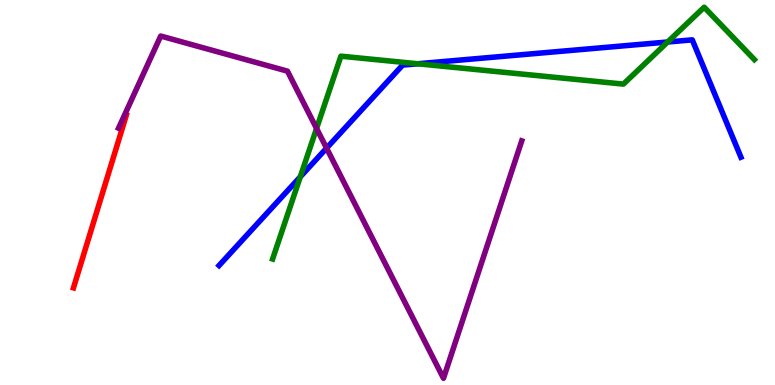[{'lines': ['blue', 'red'], 'intersections': []}, {'lines': ['green', 'red'], 'intersections': []}, {'lines': ['purple', 'red'], 'intersections': []}, {'lines': ['blue', 'green'], 'intersections': [{'x': 3.87, 'y': 5.41}, {'x': 5.39, 'y': 8.34}, {'x': 8.61, 'y': 8.91}]}, {'lines': ['blue', 'purple'], 'intersections': [{'x': 4.21, 'y': 6.15}]}, {'lines': ['green', 'purple'], 'intersections': [{'x': 4.08, 'y': 6.66}]}]